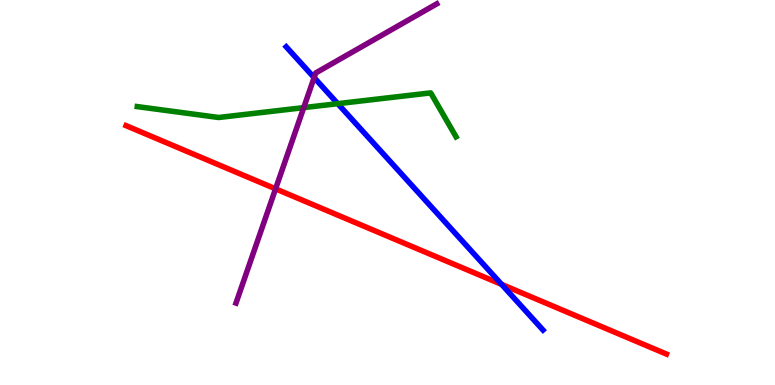[{'lines': ['blue', 'red'], 'intersections': [{'x': 6.47, 'y': 2.61}]}, {'lines': ['green', 'red'], 'intersections': []}, {'lines': ['purple', 'red'], 'intersections': [{'x': 3.56, 'y': 5.09}]}, {'lines': ['blue', 'green'], 'intersections': [{'x': 4.36, 'y': 7.31}]}, {'lines': ['blue', 'purple'], 'intersections': [{'x': 4.05, 'y': 7.98}]}, {'lines': ['green', 'purple'], 'intersections': [{'x': 3.92, 'y': 7.2}]}]